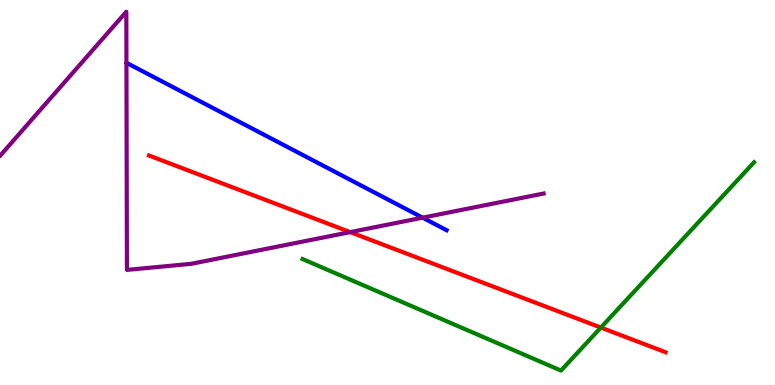[{'lines': ['blue', 'red'], 'intersections': []}, {'lines': ['green', 'red'], 'intersections': [{'x': 7.75, 'y': 1.49}]}, {'lines': ['purple', 'red'], 'intersections': [{'x': 4.52, 'y': 3.97}]}, {'lines': ['blue', 'green'], 'intersections': []}, {'lines': ['blue', 'purple'], 'intersections': [{'x': 5.45, 'y': 4.35}]}, {'lines': ['green', 'purple'], 'intersections': []}]